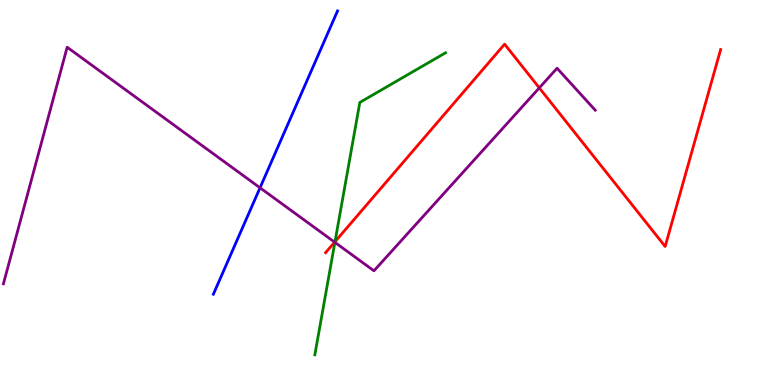[{'lines': ['blue', 'red'], 'intersections': []}, {'lines': ['green', 'red'], 'intersections': [{'x': 4.32, 'y': 3.72}]}, {'lines': ['purple', 'red'], 'intersections': [{'x': 4.32, 'y': 3.71}, {'x': 6.96, 'y': 7.72}]}, {'lines': ['blue', 'green'], 'intersections': []}, {'lines': ['blue', 'purple'], 'intersections': [{'x': 3.36, 'y': 5.12}]}, {'lines': ['green', 'purple'], 'intersections': [{'x': 4.32, 'y': 3.71}]}]